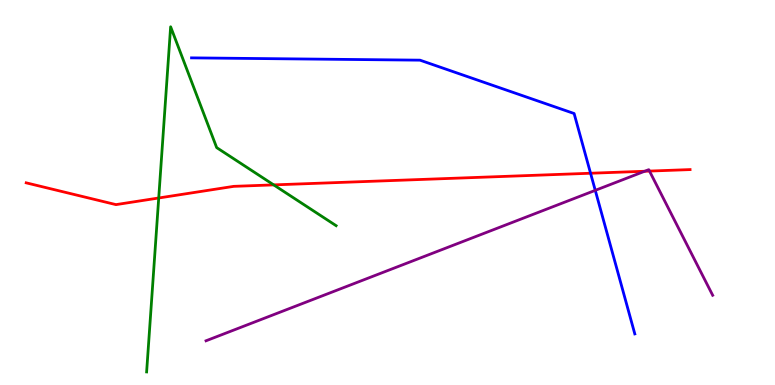[{'lines': ['blue', 'red'], 'intersections': [{'x': 7.62, 'y': 5.5}]}, {'lines': ['green', 'red'], 'intersections': [{'x': 2.05, 'y': 4.86}, {'x': 3.53, 'y': 5.2}]}, {'lines': ['purple', 'red'], 'intersections': [{'x': 8.32, 'y': 5.55}, {'x': 8.38, 'y': 5.56}]}, {'lines': ['blue', 'green'], 'intersections': []}, {'lines': ['blue', 'purple'], 'intersections': [{'x': 7.68, 'y': 5.06}]}, {'lines': ['green', 'purple'], 'intersections': []}]